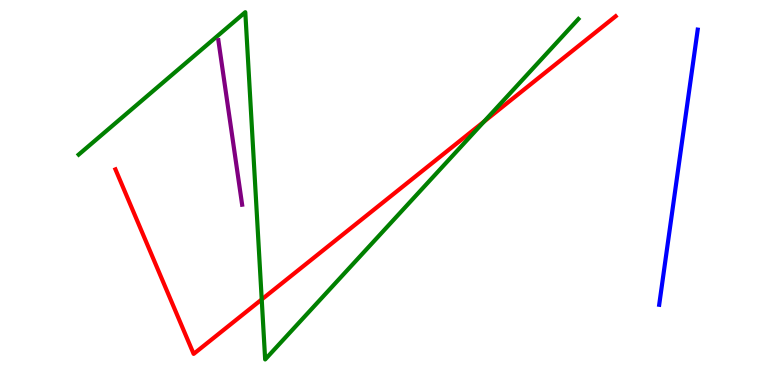[{'lines': ['blue', 'red'], 'intersections': []}, {'lines': ['green', 'red'], 'intersections': [{'x': 3.38, 'y': 2.22}, {'x': 6.25, 'y': 6.84}]}, {'lines': ['purple', 'red'], 'intersections': []}, {'lines': ['blue', 'green'], 'intersections': []}, {'lines': ['blue', 'purple'], 'intersections': []}, {'lines': ['green', 'purple'], 'intersections': []}]